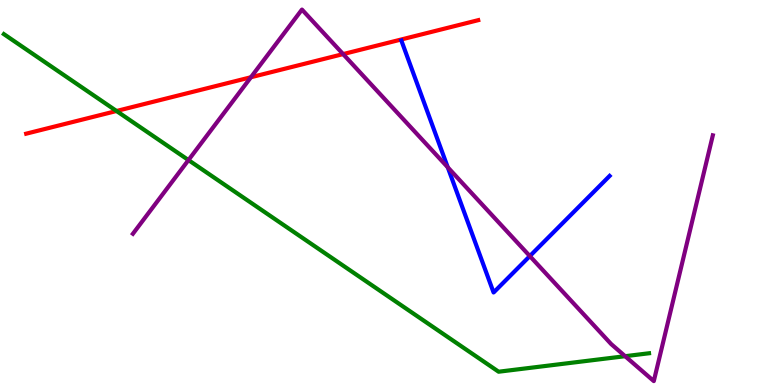[{'lines': ['blue', 'red'], 'intersections': []}, {'lines': ['green', 'red'], 'intersections': [{'x': 1.5, 'y': 7.12}]}, {'lines': ['purple', 'red'], 'intersections': [{'x': 3.24, 'y': 7.99}, {'x': 4.43, 'y': 8.59}]}, {'lines': ['blue', 'green'], 'intersections': []}, {'lines': ['blue', 'purple'], 'intersections': [{'x': 5.78, 'y': 5.65}, {'x': 6.84, 'y': 3.35}]}, {'lines': ['green', 'purple'], 'intersections': [{'x': 2.43, 'y': 5.84}, {'x': 8.07, 'y': 0.748}]}]